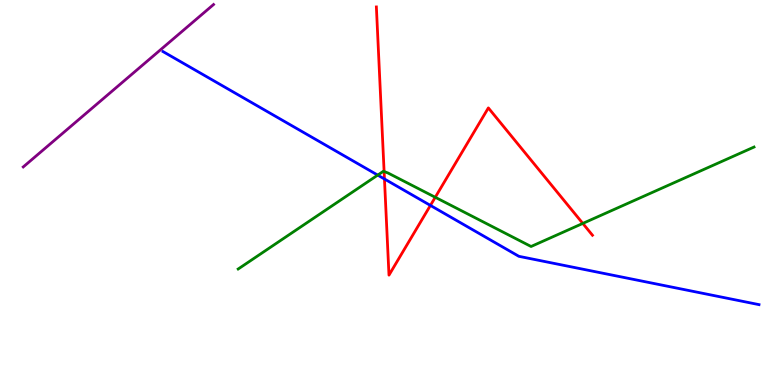[{'lines': ['blue', 'red'], 'intersections': [{'x': 4.96, 'y': 5.35}, {'x': 5.55, 'y': 4.66}]}, {'lines': ['green', 'red'], 'intersections': [{'x': 4.96, 'y': 5.54}, {'x': 5.62, 'y': 4.88}, {'x': 7.52, 'y': 4.2}]}, {'lines': ['purple', 'red'], 'intersections': []}, {'lines': ['blue', 'green'], 'intersections': [{'x': 4.87, 'y': 5.45}]}, {'lines': ['blue', 'purple'], 'intersections': []}, {'lines': ['green', 'purple'], 'intersections': []}]